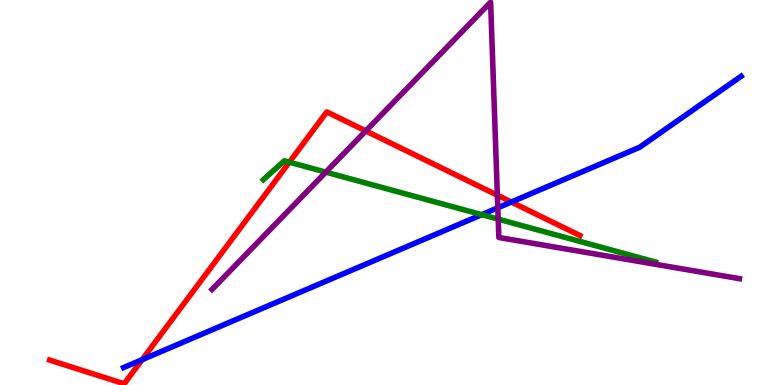[{'lines': ['blue', 'red'], 'intersections': [{'x': 1.83, 'y': 0.658}, {'x': 6.6, 'y': 4.75}]}, {'lines': ['green', 'red'], 'intersections': [{'x': 3.73, 'y': 5.79}]}, {'lines': ['purple', 'red'], 'intersections': [{'x': 4.72, 'y': 6.6}, {'x': 6.42, 'y': 4.93}]}, {'lines': ['blue', 'green'], 'intersections': [{'x': 6.22, 'y': 4.42}]}, {'lines': ['blue', 'purple'], 'intersections': [{'x': 6.42, 'y': 4.6}]}, {'lines': ['green', 'purple'], 'intersections': [{'x': 4.2, 'y': 5.53}, {'x': 6.43, 'y': 4.31}]}]